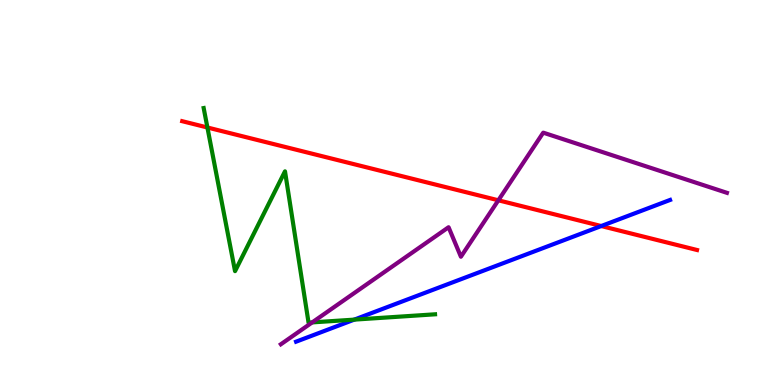[{'lines': ['blue', 'red'], 'intersections': [{'x': 7.76, 'y': 4.13}]}, {'lines': ['green', 'red'], 'intersections': [{'x': 2.68, 'y': 6.69}]}, {'lines': ['purple', 'red'], 'intersections': [{'x': 6.43, 'y': 4.8}]}, {'lines': ['blue', 'green'], 'intersections': [{'x': 4.57, 'y': 1.7}]}, {'lines': ['blue', 'purple'], 'intersections': []}, {'lines': ['green', 'purple'], 'intersections': [{'x': 4.03, 'y': 1.63}]}]